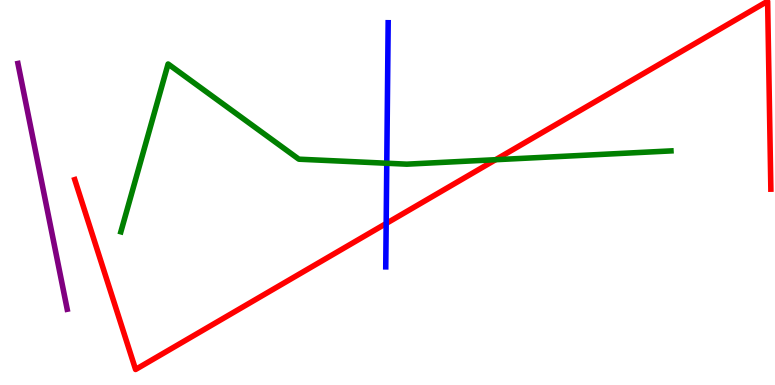[{'lines': ['blue', 'red'], 'intersections': [{'x': 4.98, 'y': 4.2}]}, {'lines': ['green', 'red'], 'intersections': [{'x': 6.39, 'y': 5.85}]}, {'lines': ['purple', 'red'], 'intersections': []}, {'lines': ['blue', 'green'], 'intersections': [{'x': 4.99, 'y': 5.76}]}, {'lines': ['blue', 'purple'], 'intersections': []}, {'lines': ['green', 'purple'], 'intersections': []}]